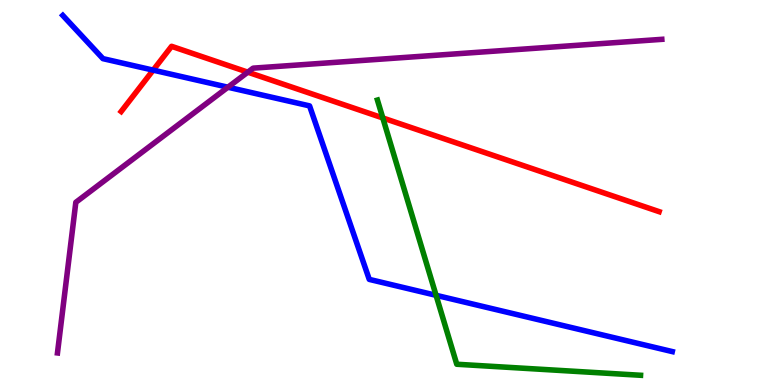[{'lines': ['blue', 'red'], 'intersections': [{'x': 1.98, 'y': 8.18}]}, {'lines': ['green', 'red'], 'intersections': [{'x': 4.94, 'y': 6.94}]}, {'lines': ['purple', 'red'], 'intersections': [{'x': 3.2, 'y': 8.13}]}, {'lines': ['blue', 'green'], 'intersections': [{'x': 5.63, 'y': 2.33}]}, {'lines': ['blue', 'purple'], 'intersections': [{'x': 2.94, 'y': 7.73}]}, {'lines': ['green', 'purple'], 'intersections': []}]